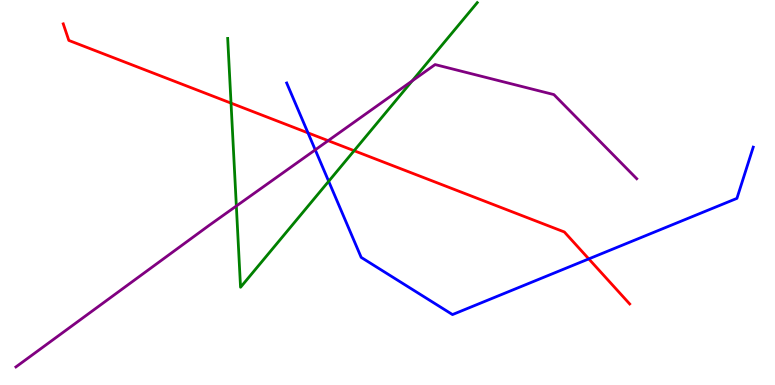[{'lines': ['blue', 'red'], 'intersections': [{'x': 3.97, 'y': 6.55}, {'x': 7.6, 'y': 3.28}]}, {'lines': ['green', 'red'], 'intersections': [{'x': 2.98, 'y': 7.32}, {'x': 4.57, 'y': 6.09}]}, {'lines': ['purple', 'red'], 'intersections': [{'x': 4.23, 'y': 6.35}]}, {'lines': ['blue', 'green'], 'intersections': [{'x': 4.24, 'y': 5.29}]}, {'lines': ['blue', 'purple'], 'intersections': [{'x': 4.07, 'y': 6.11}]}, {'lines': ['green', 'purple'], 'intersections': [{'x': 3.05, 'y': 4.65}, {'x': 5.32, 'y': 7.9}]}]